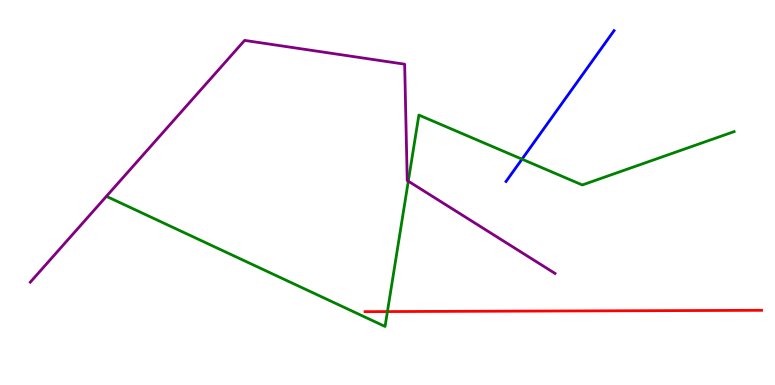[{'lines': ['blue', 'red'], 'intersections': []}, {'lines': ['green', 'red'], 'intersections': [{'x': 5.0, 'y': 1.91}]}, {'lines': ['purple', 'red'], 'intersections': []}, {'lines': ['blue', 'green'], 'intersections': [{'x': 6.74, 'y': 5.87}]}, {'lines': ['blue', 'purple'], 'intersections': []}, {'lines': ['green', 'purple'], 'intersections': [{'x': 5.27, 'y': 5.29}]}]